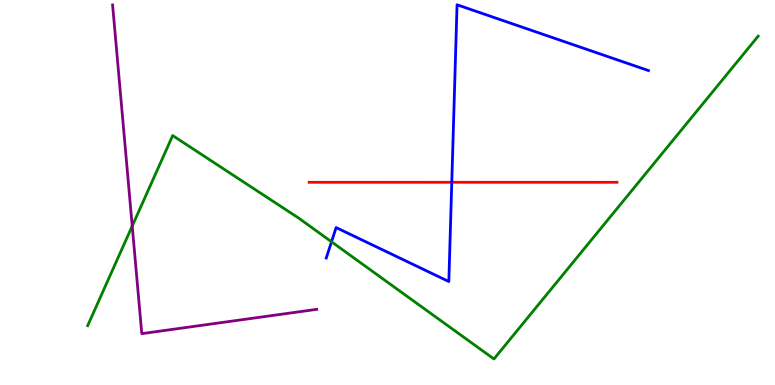[{'lines': ['blue', 'red'], 'intersections': [{'x': 5.83, 'y': 5.27}]}, {'lines': ['green', 'red'], 'intersections': []}, {'lines': ['purple', 'red'], 'intersections': []}, {'lines': ['blue', 'green'], 'intersections': [{'x': 4.28, 'y': 3.72}]}, {'lines': ['blue', 'purple'], 'intersections': []}, {'lines': ['green', 'purple'], 'intersections': [{'x': 1.71, 'y': 4.13}]}]